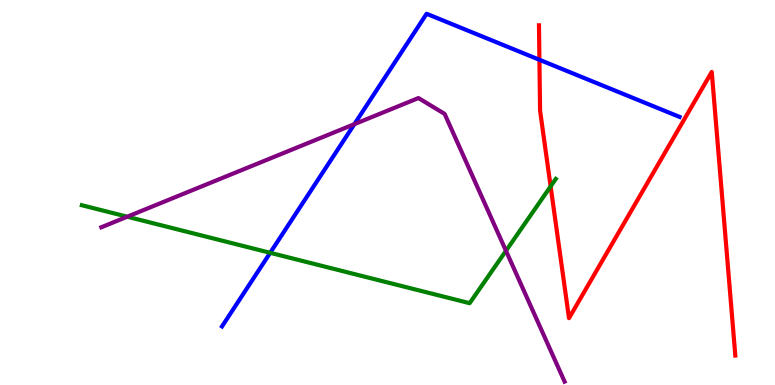[{'lines': ['blue', 'red'], 'intersections': [{'x': 6.96, 'y': 8.45}]}, {'lines': ['green', 'red'], 'intersections': [{'x': 7.1, 'y': 5.16}]}, {'lines': ['purple', 'red'], 'intersections': []}, {'lines': ['blue', 'green'], 'intersections': [{'x': 3.49, 'y': 3.43}]}, {'lines': ['blue', 'purple'], 'intersections': [{'x': 4.57, 'y': 6.77}]}, {'lines': ['green', 'purple'], 'intersections': [{'x': 1.64, 'y': 4.37}, {'x': 6.53, 'y': 3.49}]}]